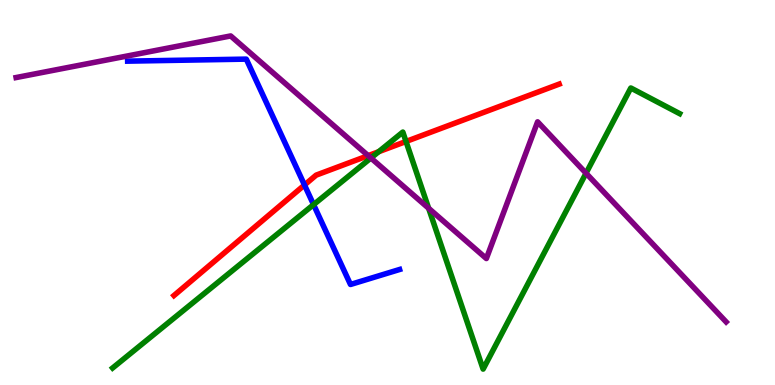[{'lines': ['blue', 'red'], 'intersections': [{'x': 3.93, 'y': 5.19}]}, {'lines': ['green', 'red'], 'intersections': [{'x': 4.89, 'y': 6.06}, {'x': 5.24, 'y': 6.33}]}, {'lines': ['purple', 'red'], 'intersections': [{'x': 4.75, 'y': 5.96}]}, {'lines': ['blue', 'green'], 'intersections': [{'x': 4.05, 'y': 4.68}]}, {'lines': ['blue', 'purple'], 'intersections': []}, {'lines': ['green', 'purple'], 'intersections': [{'x': 4.79, 'y': 5.9}, {'x': 5.53, 'y': 4.59}, {'x': 7.56, 'y': 5.5}]}]